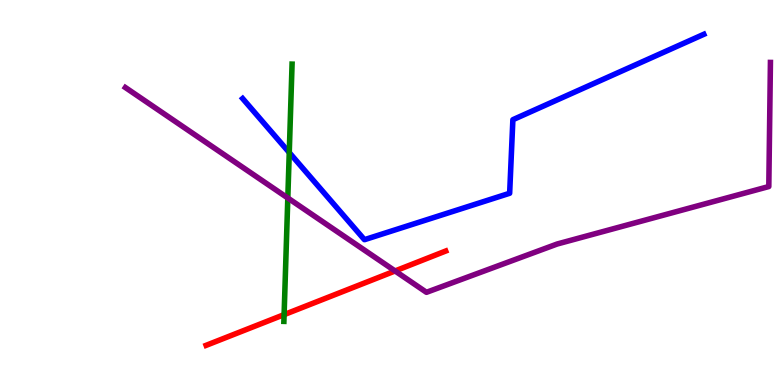[{'lines': ['blue', 'red'], 'intersections': []}, {'lines': ['green', 'red'], 'intersections': [{'x': 3.67, 'y': 1.83}]}, {'lines': ['purple', 'red'], 'intersections': [{'x': 5.1, 'y': 2.96}]}, {'lines': ['blue', 'green'], 'intersections': [{'x': 3.73, 'y': 6.04}]}, {'lines': ['blue', 'purple'], 'intersections': []}, {'lines': ['green', 'purple'], 'intersections': [{'x': 3.71, 'y': 4.86}]}]